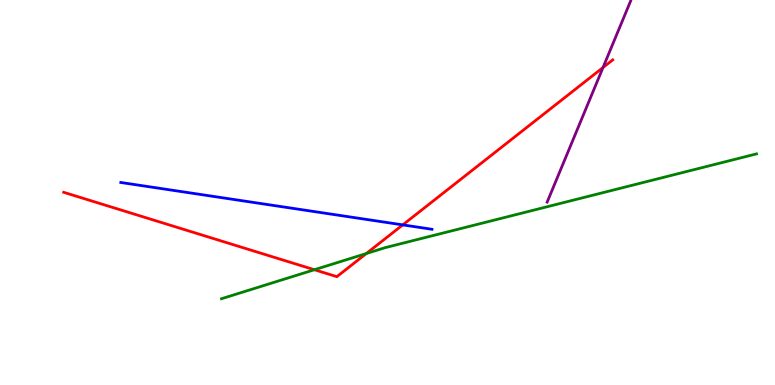[{'lines': ['blue', 'red'], 'intersections': [{'x': 5.2, 'y': 4.16}]}, {'lines': ['green', 'red'], 'intersections': [{'x': 4.06, 'y': 2.99}, {'x': 4.73, 'y': 3.41}]}, {'lines': ['purple', 'red'], 'intersections': [{'x': 7.78, 'y': 8.25}]}, {'lines': ['blue', 'green'], 'intersections': []}, {'lines': ['blue', 'purple'], 'intersections': []}, {'lines': ['green', 'purple'], 'intersections': []}]